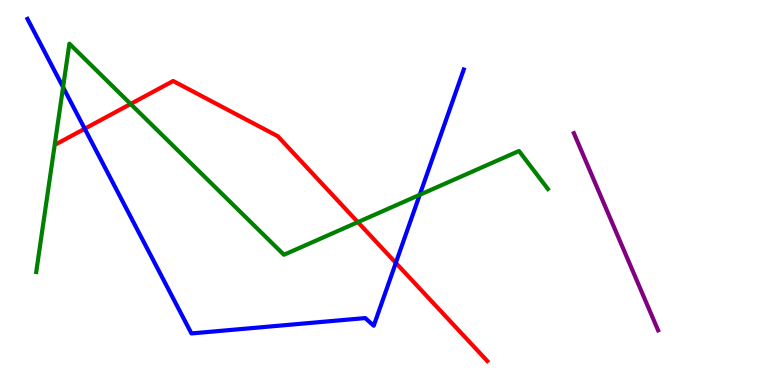[{'lines': ['blue', 'red'], 'intersections': [{'x': 1.09, 'y': 6.66}, {'x': 5.11, 'y': 3.17}]}, {'lines': ['green', 'red'], 'intersections': [{'x': 1.69, 'y': 7.3}, {'x': 4.62, 'y': 4.23}]}, {'lines': ['purple', 'red'], 'intersections': []}, {'lines': ['blue', 'green'], 'intersections': [{'x': 0.814, 'y': 7.74}, {'x': 5.42, 'y': 4.94}]}, {'lines': ['blue', 'purple'], 'intersections': []}, {'lines': ['green', 'purple'], 'intersections': []}]